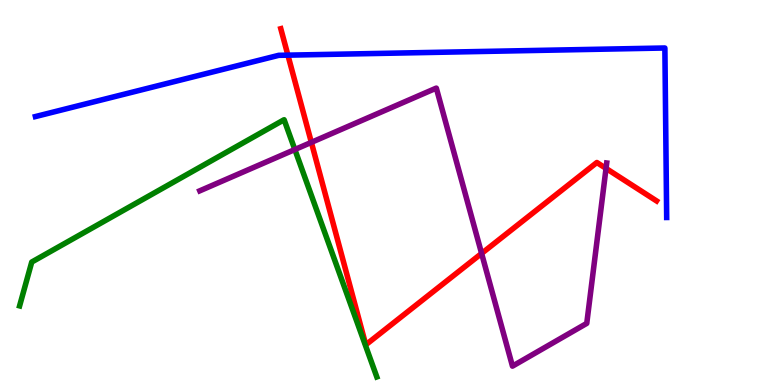[{'lines': ['blue', 'red'], 'intersections': [{'x': 3.71, 'y': 8.57}]}, {'lines': ['green', 'red'], 'intersections': []}, {'lines': ['purple', 'red'], 'intersections': [{'x': 4.02, 'y': 6.3}, {'x': 6.21, 'y': 3.42}, {'x': 7.82, 'y': 5.63}]}, {'lines': ['blue', 'green'], 'intersections': []}, {'lines': ['blue', 'purple'], 'intersections': []}, {'lines': ['green', 'purple'], 'intersections': [{'x': 3.8, 'y': 6.12}]}]